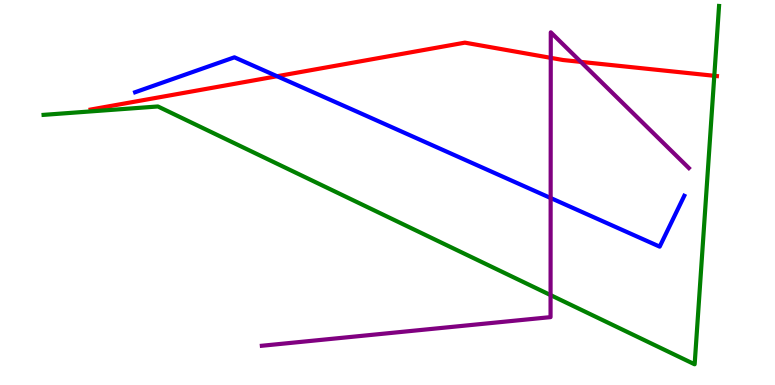[{'lines': ['blue', 'red'], 'intersections': [{'x': 3.58, 'y': 8.02}]}, {'lines': ['green', 'red'], 'intersections': [{'x': 9.22, 'y': 8.03}]}, {'lines': ['purple', 'red'], 'intersections': [{'x': 7.11, 'y': 8.5}, {'x': 7.49, 'y': 8.39}]}, {'lines': ['blue', 'green'], 'intersections': []}, {'lines': ['blue', 'purple'], 'intersections': [{'x': 7.11, 'y': 4.86}]}, {'lines': ['green', 'purple'], 'intersections': [{'x': 7.1, 'y': 2.34}]}]